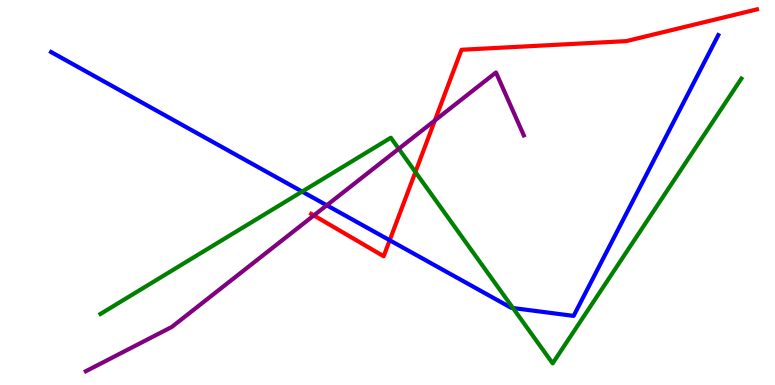[{'lines': ['blue', 'red'], 'intersections': [{'x': 5.03, 'y': 3.76}]}, {'lines': ['green', 'red'], 'intersections': [{'x': 5.36, 'y': 5.53}]}, {'lines': ['purple', 'red'], 'intersections': [{'x': 4.05, 'y': 4.4}, {'x': 5.61, 'y': 6.87}]}, {'lines': ['blue', 'green'], 'intersections': [{'x': 3.9, 'y': 5.02}, {'x': 6.62, 'y': 2.0}]}, {'lines': ['blue', 'purple'], 'intersections': [{'x': 4.22, 'y': 4.67}]}, {'lines': ['green', 'purple'], 'intersections': [{'x': 5.15, 'y': 6.14}]}]